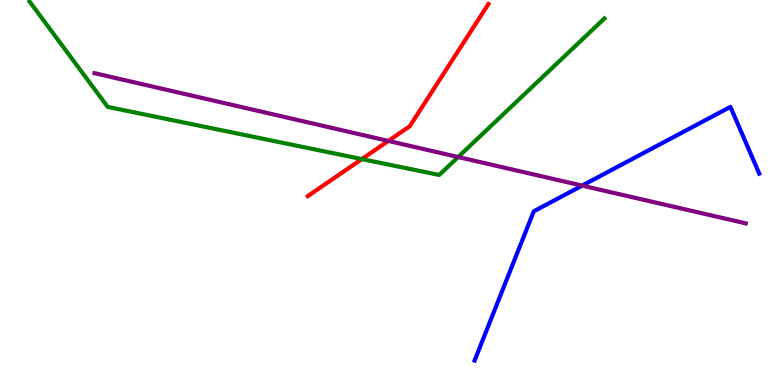[{'lines': ['blue', 'red'], 'intersections': []}, {'lines': ['green', 'red'], 'intersections': [{'x': 4.67, 'y': 5.87}]}, {'lines': ['purple', 'red'], 'intersections': [{'x': 5.01, 'y': 6.34}]}, {'lines': ['blue', 'green'], 'intersections': []}, {'lines': ['blue', 'purple'], 'intersections': [{'x': 7.51, 'y': 5.18}]}, {'lines': ['green', 'purple'], 'intersections': [{'x': 5.91, 'y': 5.92}]}]